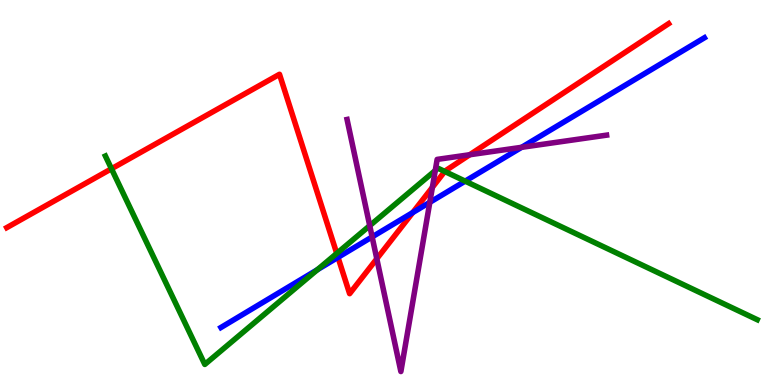[{'lines': ['blue', 'red'], 'intersections': [{'x': 4.36, 'y': 3.32}, {'x': 5.33, 'y': 4.48}]}, {'lines': ['green', 'red'], 'intersections': [{'x': 1.44, 'y': 5.62}, {'x': 4.35, 'y': 3.42}, {'x': 5.74, 'y': 5.55}]}, {'lines': ['purple', 'red'], 'intersections': [{'x': 4.86, 'y': 3.28}, {'x': 5.58, 'y': 5.13}, {'x': 6.06, 'y': 5.98}]}, {'lines': ['blue', 'green'], 'intersections': [{'x': 4.1, 'y': 2.99}, {'x': 6.0, 'y': 5.3}]}, {'lines': ['blue', 'purple'], 'intersections': [{'x': 4.8, 'y': 3.85}, {'x': 5.55, 'y': 4.74}, {'x': 6.73, 'y': 6.17}]}, {'lines': ['green', 'purple'], 'intersections': [{'x': 4.77, 'y': 4.14}, {'x': 5.62, 'y': 5.57}]}]